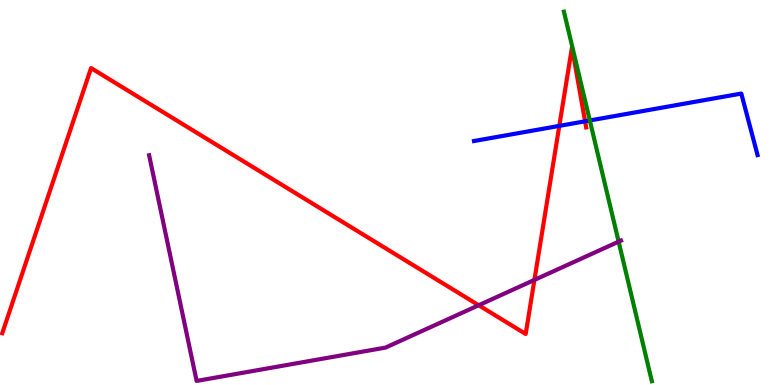[{'lines': ['blue', 'red'], 'intersections': [{'x': 7.22, 'y': 6.73}, {'x': 7.55, 'y': 6.85}]}, {'lines': ['green', 'red'], 'intersections': []}, {'lines': ['purple', 'red'], 'intersections': [{'x': 6.18, 'y': 2.07}, {'x': 6.9, 'y': 2.73}]}, {'lines': ['blue', 'green'], 'intersections': [{'x': 7.61, 'y': 6.87}]}, {'lines': ['blue', 'purple'], 'intersections': []}, {'lines': ['green', 'purple'], 'intersections': [{'x': 7.98, 'y': 3.72}]}]